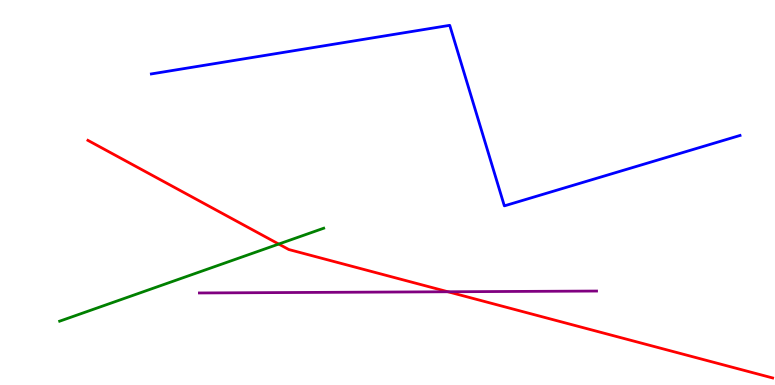[{'lines': ['blue', 'red'], 'intersections': []}, {'lines': ['green', 'red'], 'intersections': [{'x': 3.6, 'y': 3.66}]}, {'lines': ['purple', 'red'], 'intersections': [{'x': 5.78, 'y': 2.42}]}, {'lines': ['blue', 'green'], 'intersections': []}, {'lines': ['blue', 'purple'], 'intersections': []}, {'lines': ['green', 'purple'], 'intersections': []}]